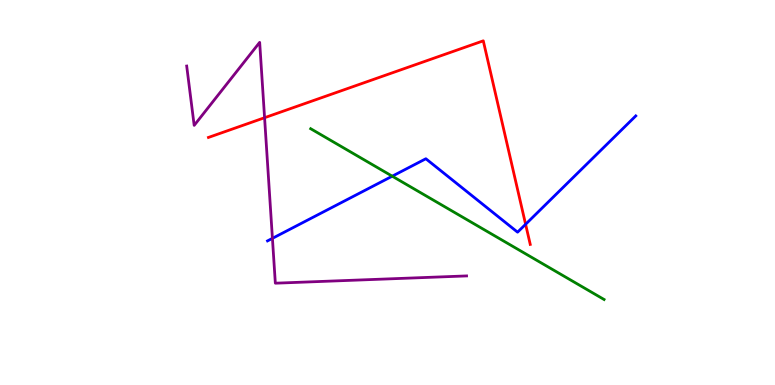[{'lines': ['blue', 'red'], 'intersections': [{'x': 6.78, 'y': 4.17}]}, {'lines': ['green', 'red'], 'intersections': []}, {'lines': ['purple', 'red'], 'intersections': [{'x': 3.41, 'y': 6.94}]}, {'lines': ['blue', 'green'], 'intersections': [{'x': 5.06, 'y': 5.42}]}, {'lines': ['blue', 'purple'], 'intersections': [{'x': 3.52, 'y': 3.81}]}, {'lines': ['green', 'purple'], 'intersections': []}]